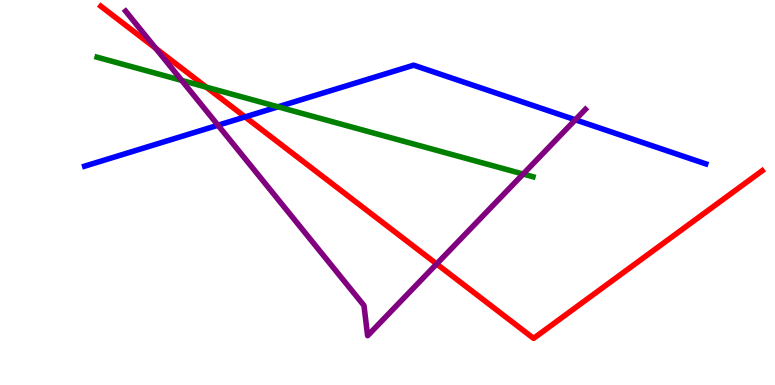[{'lines': ['blue', 'red'], 'intersections': [{'x': 3.16, 'y': 6.96}]}, {'lines': ['green', 'red'], 'intersections': [{'x': 2.66, 'y': 7.74}]}, {'lines': ['purple', 'red'], 'intersections': [{'x': 2.01, 'y': 8.74}, {'x': 5.63, 'y': 3.14}]}, {'lines': ['blue', 'green'], 'intersections': [{'x': 3.59, 'y': 7.23}]}, {'lines': ['blue', 'purple'], 'intersections': [{'x': 2.81, 'y': 6.75}, {'x': 7.42, 'y': 6.89}]}, {'lines': ['green', 'purple'], 'intersections': [{'x': 2.34, 'y': 7.91}, {'x': 6.75, 'y': 5.48}]}]